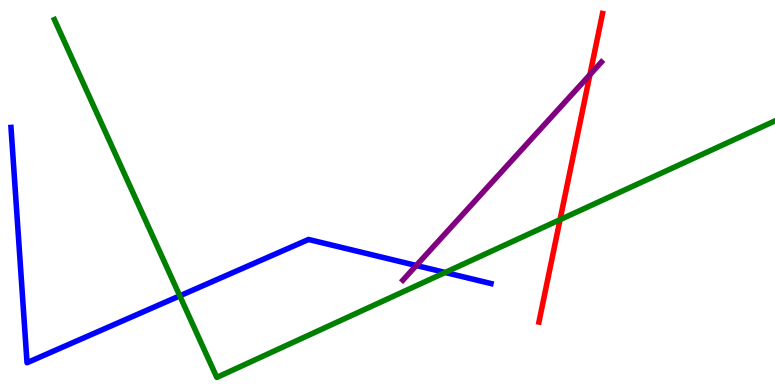[{'lines': ['blue', 'red'], 'intersections': []}, {'lines': ['green', 'red'], 'intersections': [{'x': 7.23, 'y': 4.29}]}, {'lines': ['purple', 'red'], 'intersections': [{'x': 7.61, 'y': 8.06}]}, {'lines': ['blue', 'green'], 'intersections': [{'x': 2.32, 'y': 2.32}, {'x': 5.74, 'y': 2.92}]}, {'lines': ['blue', 'purple'], 'intersections': [{'x': 5.37, 'y': 3.1}]}, {'lines': ['green', 'purple'], 'intersections': []}]